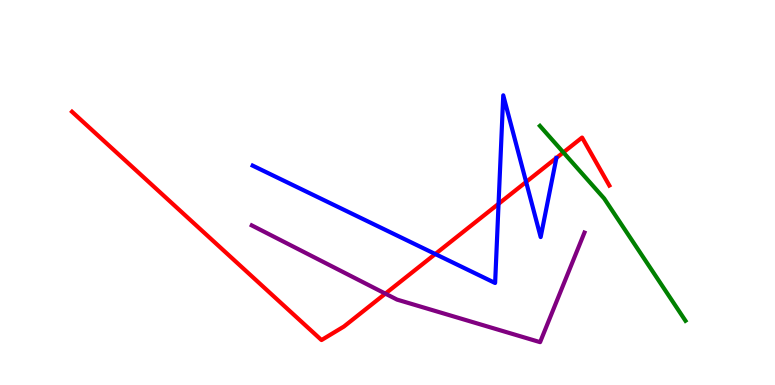[{'lines': ['blue', 'red'], 'intersections': [{'x': 5.62, 'y': 3.4}, {'x': 6.43, 'y': 4.71}, {'x': 6.79, 'y': 5.27}]}, {'lines': ['green', 'red'], 'intersections': [{'x': 7.27, 'y': 6.04}]}, {'lines': ['purple', 'red'], 'intersections': [{'x': 4.97, 'y': 2.37}]}, {'lines': ['blue', 'green'], 'intersections': []}, {'lines': ['blue', 'purple'], 'intersections': []}, {'lines': ['green', 'purple'], 'intersections': []}]